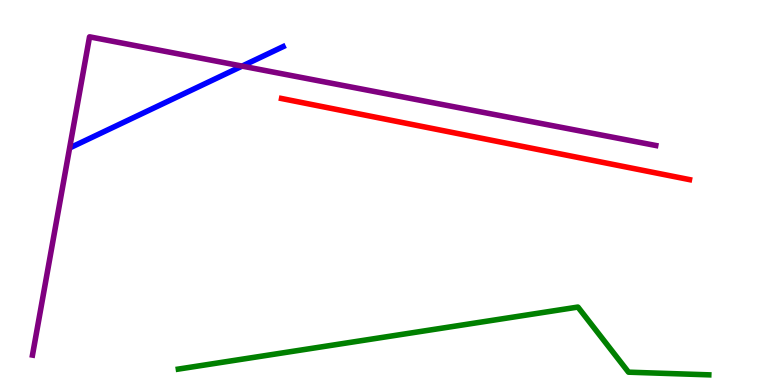[{'lines': ['blue', 'red'], 'intersections': []}, {'lines': ['green', 'red'], 'intersections': []}, {'lines': ['purple', 'red'], 'intersections': []}, {'lines': ['blue', 'green'], 'intersections': []}, {'lines': ['blue', 'purple'], 'intersections': [{'x': 3.12, 'y': 8.28}]}, {'lines': ['green', 'purple'], 'intersections': []}]